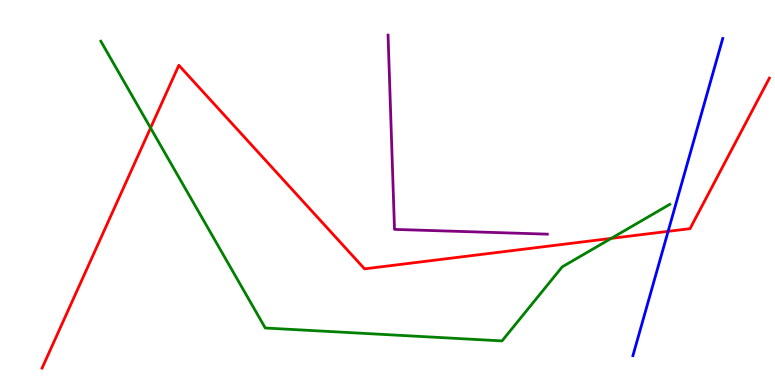[{'lines': ['blue', 'red'], 'intersections': [{'x': 8.62, 'y': 3.99}]}, {'lines': ['green', 'red'], 'intersections': [{'x': 1.94, 'y': 6.68}, {'x': 7.89, 'y': 3.81}]}, {'lines': ['purple', 'red'], 'intersections': []}, {'lines': ['blue', 'green'], 'intersections': []}, {'lines': ['blue', 'purple'], 'intersections': []}, {'lines': ['green', 'purple'], 'intersections': []}]